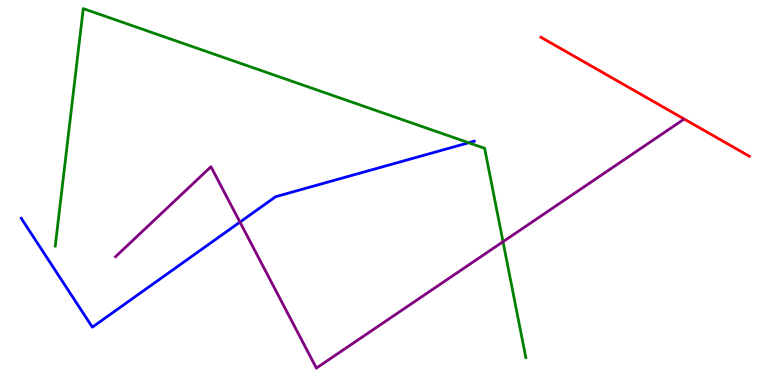[{'lines': ['blue', 'red'], 'intersections': []}, {'lines': ['green', 'red'], 'intersections': []}, {'lines': ['purple', 'red'], 'intersections': []}, {'lines': ['blue', 'green'], 'intersections': [{'x': 6.05, 'y': 6.29}]}, {'lines': ['blue', 'purple'], 'intersections': [{'x': 3.1, 'y': 4.23}]}, {'lines': ['green', 'purple'], 'intersections': [{'x': 6.49, 'y': 3.72}]}]